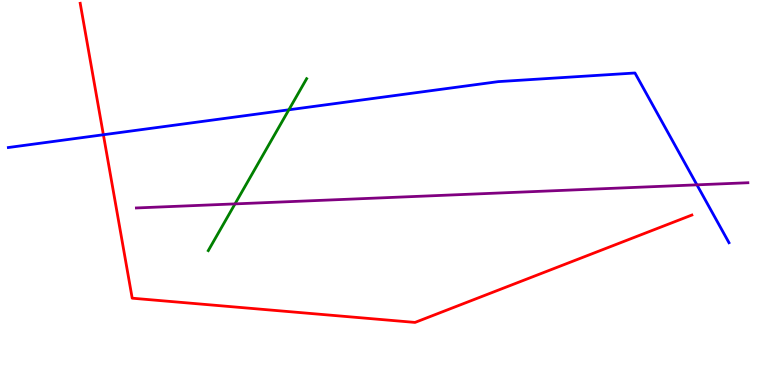[{'lines': ['blue', 'red'], 'intersections': [{'x': 1.33, 'y': 6.5}]}, {'lines': ['green', 'red'], 'intersections': []}, {'lines': ['purple', 'red'], 'intersections': []}, {'lines': ['blue', 'green'], 'intersections': [{'x': 3.73, 'y': 7.15}]}, {'lines': ['blue', 'purple'], 'intersections': [{'x': 8.99, 'y': 5.2}]}, {'lines': ['green', 'purple'], 'intersections': [{'x': 3.03, 'y': 4.7}]}]